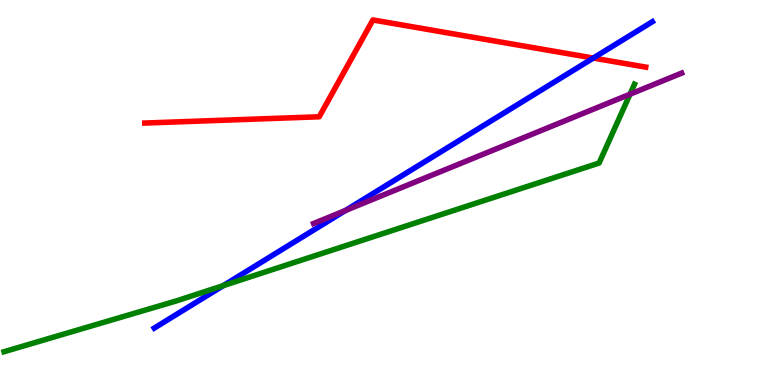[{'lines': ['blue', 'red'], 'intersections': [{'x': 7.66, 'y': 8.49}]}, {'lines': ['green', 'red'], 'intersections': []}, {'lines': ['purple', 'red'], 'intersections': []}, {'lines': ['blue', 'green'], 'intersections': [{'x': 2.88, 'y': 2.58}]}, {'lines': ['blue', 'purple'], 'intersections': [{'x': 4.46, 'y': 4.53}]}, {'lines': ['green', 'purple'], 'intersections': [{'x': 8.13, 'y': 7.55}]}]